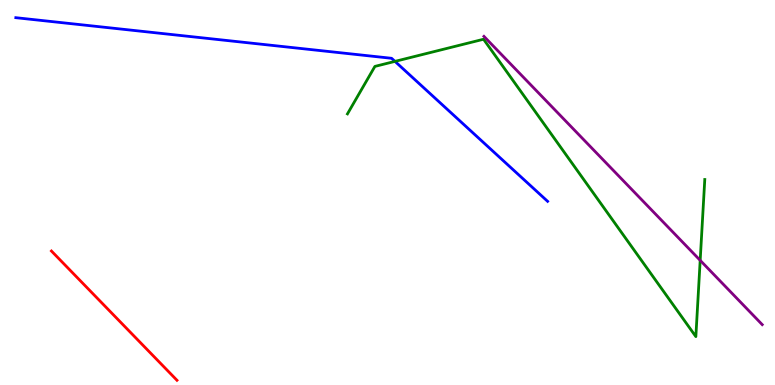[{'lines': ['blue', 'red'], 'intersections': []}, {'lines': ['green', 'red'], 'intersections': []}, {'lines': ['purple', 'red'], 'intersections': []}, {'lines': ['blue', 'green'], 'intersections': [{'x': 5.1, 'y': 8.41}]}, {'lines': ['blue', 'purple'], 'intersections': []}, {'lines': ['green', 'purple'], 'intersections': [{'x': 9.03, 'y': 3.24}]}]